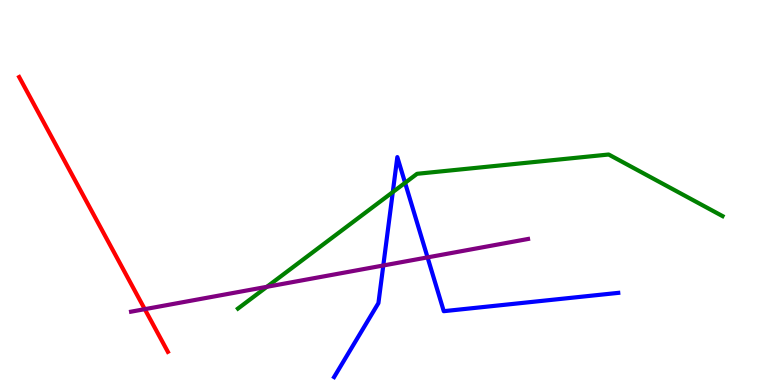[{'lines': ['blue', 'red'], 'intersections': []}, {'lines': ['green', 'red'], 'intersections': []}, {'lines': ['purple', 'red'], 'intersections': [{'x': 1.87, 'y': 1.97}]}, {'lines': ['blue', 'green'], 'intersections': [{'x': 5.07, 'y': 5.01}, {'x': 5.23, 'y': 5.25}]}, {'lines': ['blue', 'purple'], 'intersections': [{'x': 4.95, 'y': 3.1}, {'x': 5.52, 'y': 3.31}]}, {'lines': ['green', 'purple'], 'intersections': [{'x': 3.44, 'y': 2.55}]}]